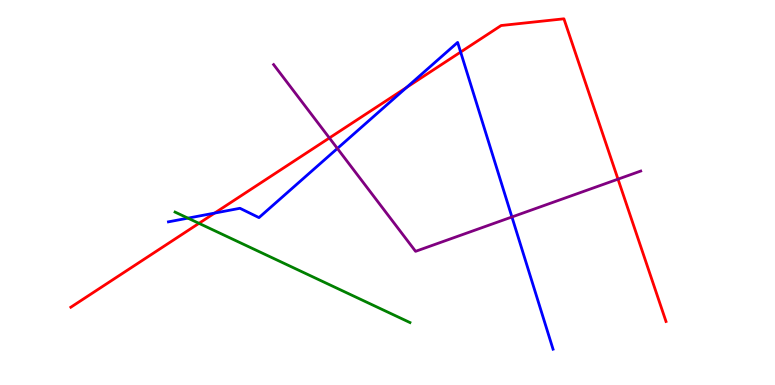[{'lines': ['blue', 'red'], 'intersections': [{'x': 2.77, 'y': 4.47}, {'x': 5.25, 'y': 7.73}, {'x': 5.94, 'y': 8.65}]}, {'lines': ['green', 'red'], 'intersections': [{'x': 2.57, 'y': 4.2}]}, {'lines': ['purple', 'red'], 'intersections': [{'x': 4.25, 'y': 6.42}, {'x': 7.97, 'y': 5.35}]}, {'lines': ['blue', 'green'], 'intersections': [{'x': 2.43, 'y': 4.33}]}, {'lines': ['blue', 'purple'], 'intersections': [{'x': 4.35, 'y': 6.14}, {'x': 6.61, 'y': 4.36}]}, {'lines': ['green', 'purple'], 'intersections': []}]